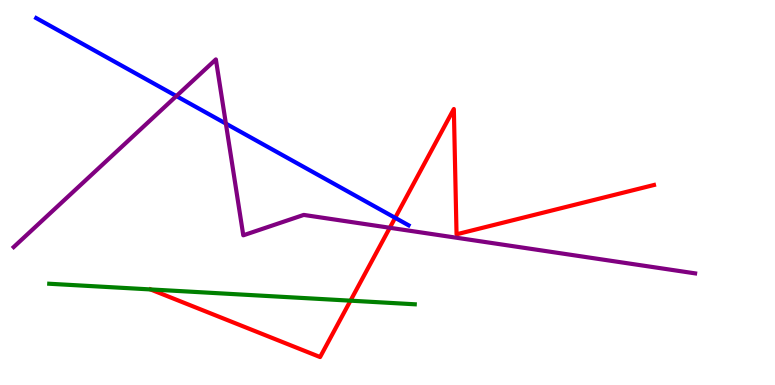[{'lines': ['blue', 'red'], 'intersections': [{'x': 5.1, 'y': 4.34}]}, {'lines': ['green', 'red'], 'intersections': [{'x': 4.52, 'y': 2.19}]}, {'lines': ['purple', 'red'], 'intersections': [{'x': 5.03, 'y': 4.08}]}, {'lines': ['blue', 'green'], 'intersections': []}, {'lines': ['blue', 'purple'], 'intersections': [{'x': 2.28, 'y': 7.5}, {'x': 2.91, 'y': 6.79}]}, {'lines': ['green', 'purple'], 'intersections': []}]